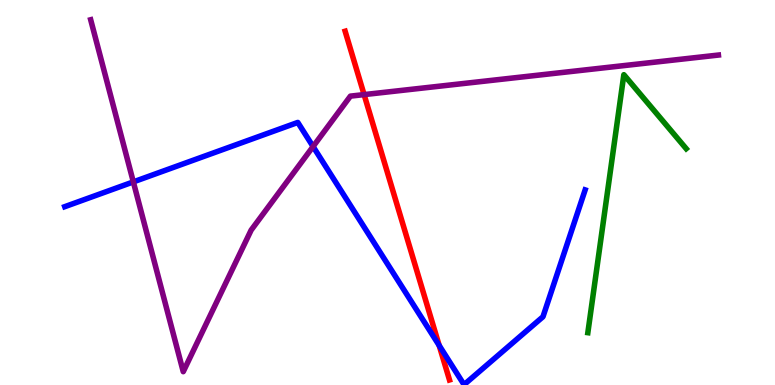[{'lines': ['blue', 'red'], 'intersections': [{'x': 5.67, 'y': 1.03}]}, {'lines': ['green', 'red'], 'intersections': []}, {'lines': ['purple', 'red'], 'intersections': [{'x': 4.7, 'y': 7.54}]}, {'lines': ['blue', 'green'], 'intersections': []}, {'lines': ['blue', 'purple'], 'intersections': [{'x': 1.72, 'y': 5.28}, {'x': 4.04, 'y': 6.19}]}, {'lines': ['green', 'purple'], 'intersections': []}]